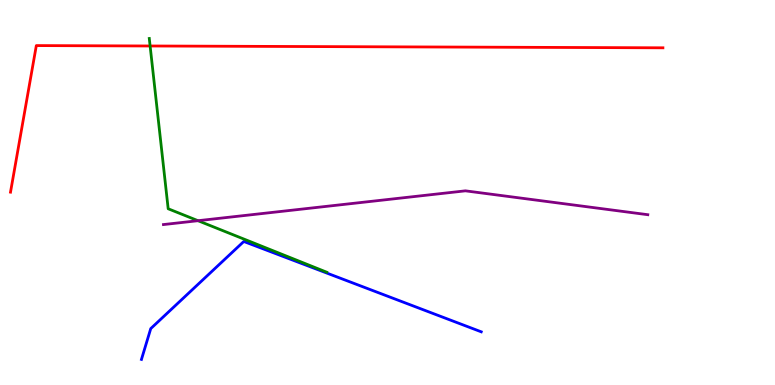[{'lines': ['blue', 'red'], 'intersections': []}, {'lines': ['green', 'red'], 'intersections': [{'x': 1.94, 'y': 8.81}]}, {'lines': ['purple', 'red'], 'intersections': []}, {'lines': ['blue', 'green'], 'intersections': []}, {'lines': ['blue', 'purple'], 'intersections': []}, {'lines': ['green', 'purple'], 'intersections': [{'x': 2.55, 'y': 4.27}]}]